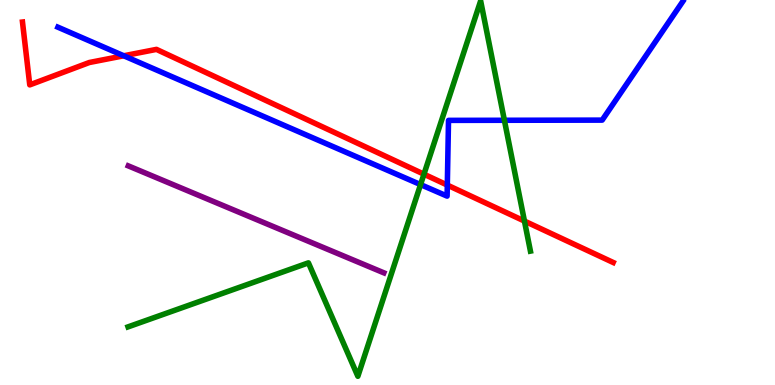[{'lines': ['blue', 'red'], 'intersections': [{'x': 1.6, 'y': 8.55}, {'x': 5.77, 'y': 5.19}]}, {'lines': ['green', 'red'], 'intersections': [{'x': 5.47, 'y': 5.48}, {'x': 6.77, 'y': 4.26}]}, {'lines': ['purple', 'red'], 'intersections': []}, {'lines': ['blue', 'green'], 'intersections': [{'x': 5.43, 'y': 5.21}, {'x': 6.51, 'y': 6.88}]}, {'lines': ['blue', 'purple'], 'intersections': []}, {'lines': ['green', 'purple'], 'intersections': []}]